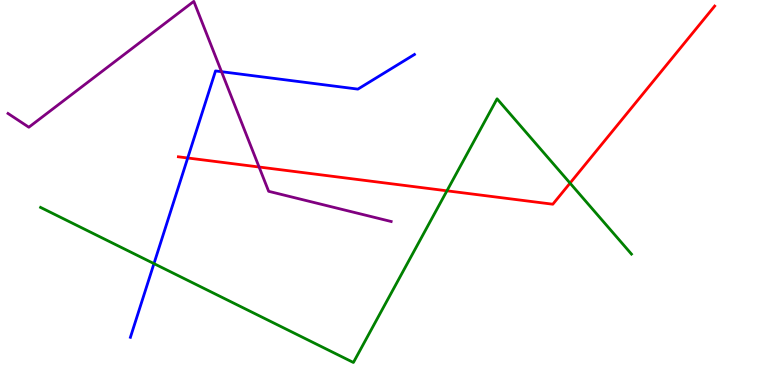[{'lines': ['blue', 'red'], 'intersections': [{'x': 2.42, 'y': 5.9}]}, {'lines': ['green', 'red'], 'intersections': [{'x': 5.77, 'y': 5.04}, {'x': 7.36, 'y': 5.24}]}, {'lines': ['purple', 'red'], 'intersections': [{'x': 3.34, 'y': 5.66}]}, {'lines': ['blue', 'green'], 'intersections': [{'x': 1.99, 'y': 3.15}]}, {'lines': ['blue', 'purple'], 'intersections': [{'x': 2.86, 'y': 8.14}]}, {'lines': ['green', 'purple'], 'intersections': []}]